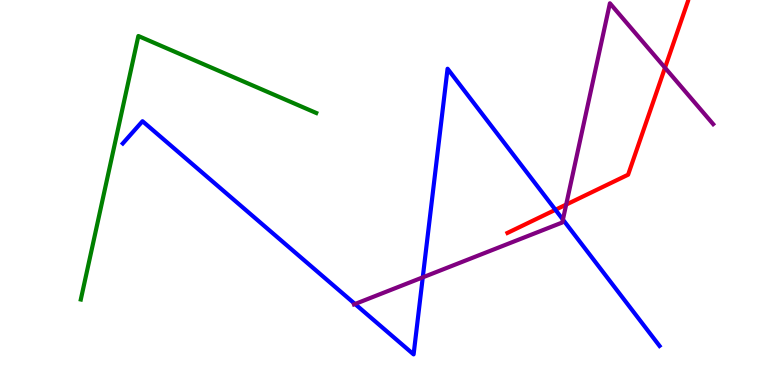[{'lines': ['blue', 'red'], 'intersections': [{'x': 7.17, 'y': 4.55}]}, {'lines': ['green', 'red'], 'intersections': []}, {'lines': ['purple', 'red'], 'intersections': [{'x': 7.31, 'y': 4.69}, {'x': 8.58, 'y': 8.24}]}, {'lines': ['blue', 'green'], 'intersections': []}, {'lines': ['blue', 'purple'], 'intersections': [{'x': 4.58, 'y': 2.1}, {'x': 5.46, 'y': 2.8}, {'x': 7.26, 'y': 4.3}]}, {'lines': ['green', 'purple'], 'intersections': []}]